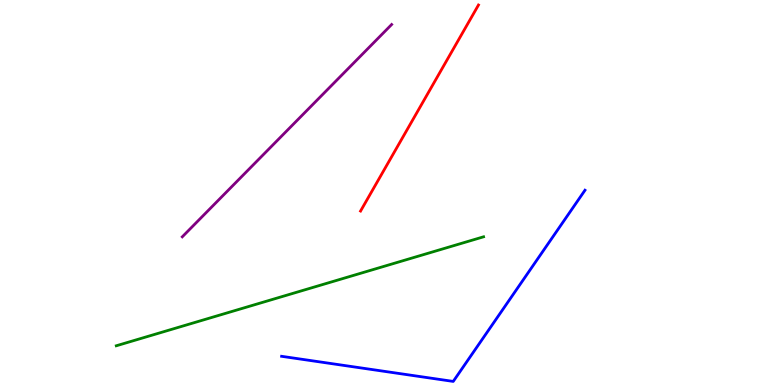[{'lines': ['blue', 'red'], 'intersections': []}, {'lines': ['green', 'red'], 'intersections': []}, {'lines': ['purple', 'red'], 'intersections': []}, {'lines': ['blue', 'green'], 'intersections': []}, {'lines': ['blue', 'purple'], 'intersections': []}, {'lines': ['green', 'purple'], 'intersections': []}]